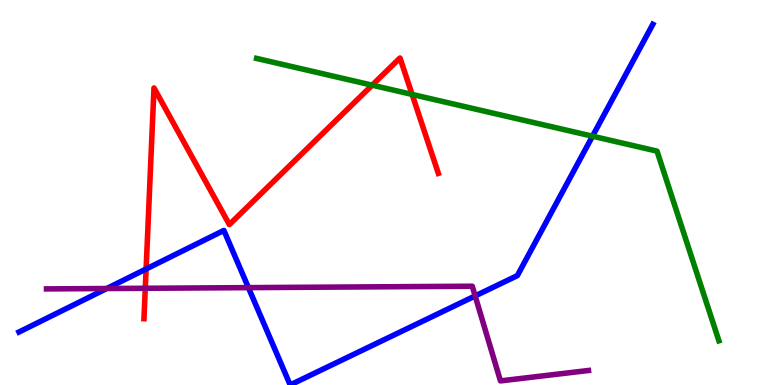[{'lines': ['blue', 'red'], 'intersections': [{'x': 1.89, 'y': 3.01}]}, {'lines': ['green', 'red'], 'intersections': [{'x': 4.8, 'y': 7.79}, {'x': 5.32, 'y': 7.55}]}, {'lines': ['purple', 'red'], 'intersections': [{'x': 1.87, 'y': 2.51}]}, {'lines': ['blue', 'green'], 'intersections': [{'x': 7.65, 'y': 6.46}]}, {'lines': ['blue', 'purple'], 'intersections': [{'x': 1.38, 'y': 2.51}, {'x': 3.21, 'y': 2.53}, {'x': 6.13, 'y': 2.31}]}, {'lines': ['green', 'purple'], 'intersections': []}]